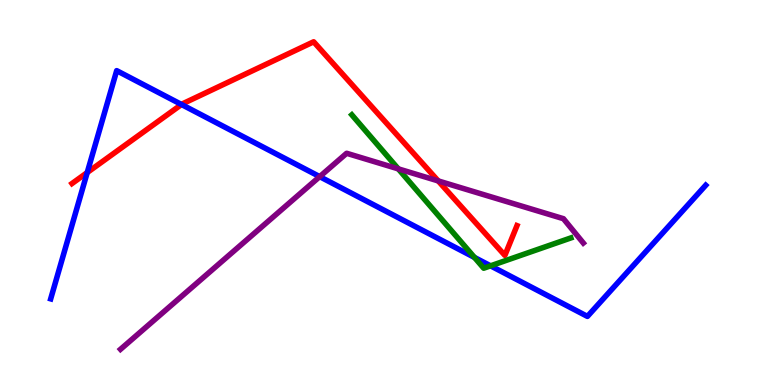[{'lines': ['blue', 'red'], 'intersections': [{'x': 1.13, 'y': 5.52}, {'x': 2.34, 'y': 7.29}]}, {'lines': ['green', 'red'], 'intersections': []}, {'lines': ['purple', 'red'], 'intersections': [{'x': 5.65, 'y': 5.3}]}, {'lines': ['blue', 'green'], 'intersections': [{'x': 6.12, 'y': 3.31}, {'x': 6.33, 'y': 3.1}]}, {'lines': ['blue', 'purple'], 'intersections': [{'x': 4.13, 'y': 5.41}]}, {'lines': ['green', 'purple'], 'intersections': [{'x': 5.14, 'y': 5.61}]}]